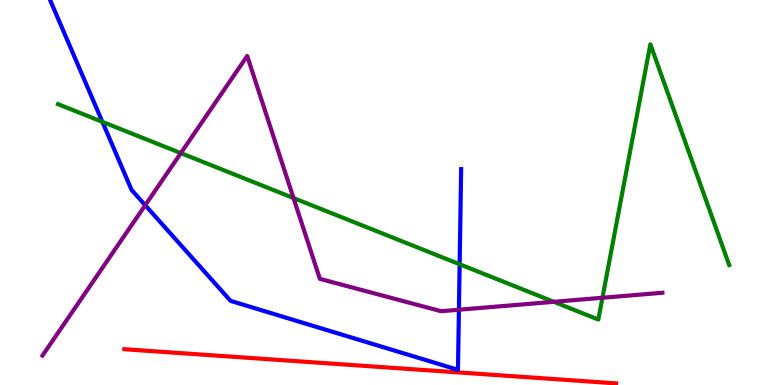[{'lines': ['blue', 'red'], 'intersections': []}, {'lines': ['green', 'red'], 'intersections': []}, {'lines': ['purple', 'red'], 'intersections': []}, {'lines': ['blue', 'green'], 'intersections': [{'x': 1.32, 'y': 6.84}, {'x': 5.93, 'y': 3.14}]}, {'lines': ['blue', 'purple'], 'intersections': [{'x': 1.87, 'y': 4.67}, {'x': 5.92, 'y': 1.96}]}, {'lines': ['green', 'purple'], 'intersections': [{'x': 2.33, 'y': 6.02}, {'x': 3.79, 'y': 4.86}, {'x': 7.15, 'y': 2.16}, {'x': 7.77, 'y': 2.27}]}]